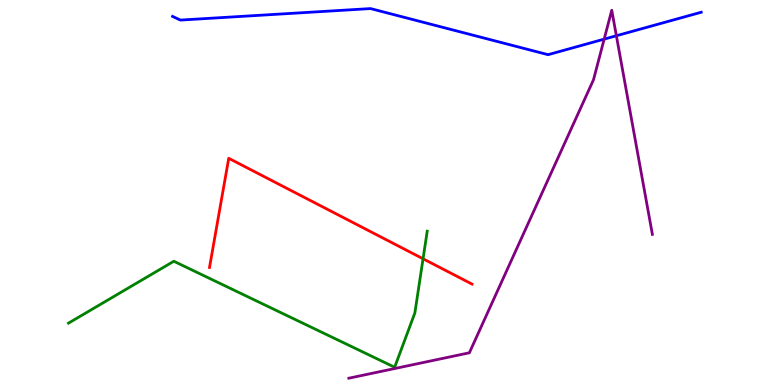[{'lines': ['blue', 'red'], 'intersections': []}, {'lines': ['green', 'red'], 'intersections': [{'x': 5.46, 'y': 3.28}]}, {'lines': ['purple', 'red'], 'intersections': []}, {'lines': ['blue', 'green'], 'intersections': []}, {'lines': ['blue', 'purple'], 'intersections': [{'x': 7.8, 'y': 8.98}, {'x': 7.95, 'y': 9.07}]}, {'lines': ['green', 'purple'], 'intersections': []}]